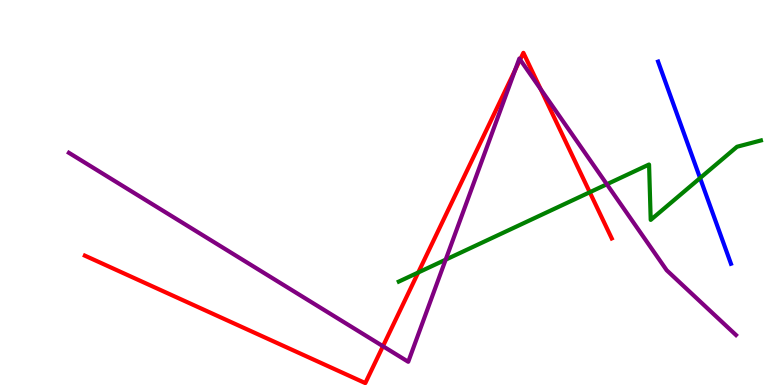[{'lines': ['blue', 'red'], 'intersections': []}, {'lines': ['green', 'red'], 'intersections': [{'x': 5.4, 'y': 2.92}, {'x': 7.61, 'y': 5.01}]}, {'lines': ['purple', 'red'], 'intersections': [{'x': 4.94, 'y': 1.01}, {'x': 6.65, 'y': 8.18}, {'x': 6.71, 'y': 8.45}, {'x': 6.98, 'y': 7.68}]}, {'lines': ['blue', 'green'], 'intersections': [{'x': 9.03, 'y': 5.37}]}, {'lines': ['blue', 'purple'], 'intersections': []}, {'lines': ['green', 'purple'], 'intersections': [{'x': 5.75, 'y': 3.26}, {'x': 7.83, 'y': 5.21}]}]